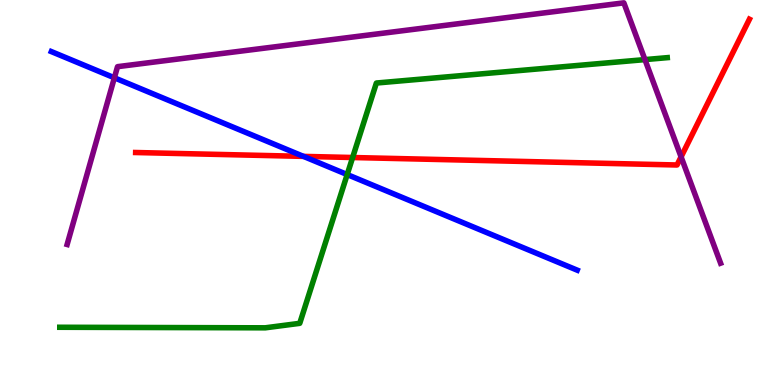[{'lines': ['blue', 'red'], 'intersections': [{'x': 3.92, 'y': 5.94}]}, {'lines': ['green', 'red'], 'intersections': [{'x': 4.55, 'y': 5.91}]}, {'lines': ['purple', 'red'], 'intersections': [{'x': 8.79, 'y': 5.93}]}, {'lines': ['blue', 'green'], 'intersections': [{'x': 4.48, 'y': 5.47}]}, {'lines': ['blue', 'purple'], 'intersections': [{'x': 1.48, 'y': 7.98}]}, {'lines': ['green', 'purple'], 'intersections': [{'x': 8.32, 'y': 8.45}]}]